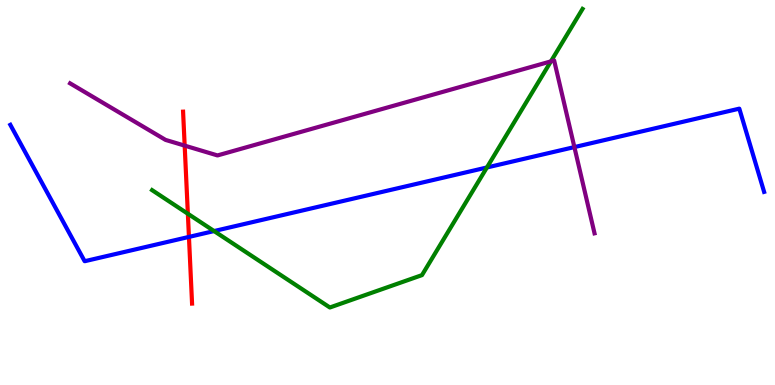[{'lines': ['blue', 'red'], 'intersections': [{'x': 2.44, 'y': 3.85}]}, {'lines': ['green', 'red'], 'intersections': [{'x': 2.42, 'y': 4.45}]}, {'lines': ['purple', 'red'], 'intersections': [{'x': 2.38, 'y': 6.22}]}, {'lines': ['blue', 'green'], 'intersections': [{'x': 2.76, 'y': 4.0}, {'x': 6.28, 'y': 5.65}]}, {'lines': ['blue', 'purple'], 'intersections': [{'x': 7.41, 'y': 6.18}]}, {'lines': ['green', 'purple'], 'intersections': [{'x': 7.11, 'y': 8.41}]}]